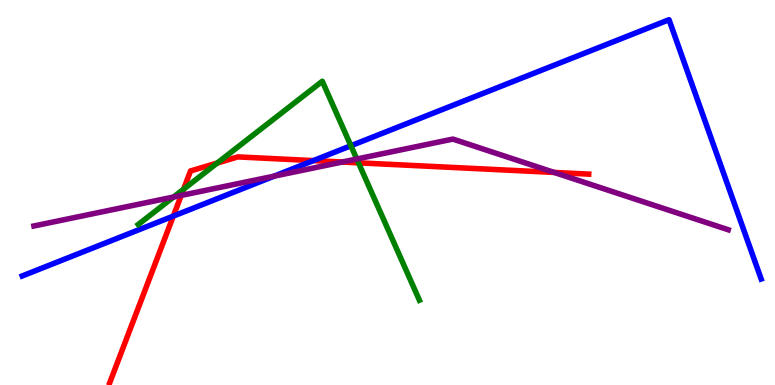[{'lines': ['blue', 'red'], 'intersections': [{'x': 2.24, 'y': 4.39}, {'x': 4.04, 'y': 5.83}]}, {'lines': ['green', 'red'], 'intersections': [{'x': 2.37, 'y': 5.09}, {'x': 2.8, 'y': 5.77}, {'x': 4.63, 'y': 5.77}]}, {'lines': ['purple', 'red'], 'intersections': [{'x': 2.34, 'y': 4.92}, {'x': 4.42, 'y': 5.79}, {'x': 7.15, 'y': 5.52}]}, {'lines': ['blue', 'green'], 'intersections': [{'x': 4.53, 'y': 6.21}]}, {'lines': ['blue', 'purple'], 'intersections': [{'x': 3.54, 'y': 5.42}]}, {'lines': ['green', 'purple'], 'intersections': [{'x': 2.24, 'y': 4.88}, {'x': 4.6, 'y': 5.87}]}]